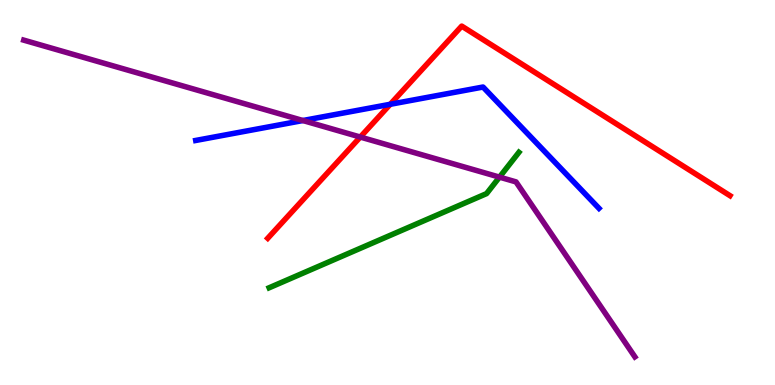[{'lines': ['blue', 'red'], 'intersections': [{'x': 5.04, 'y': 7.29}]}, {'lines': ['green', 'red'], 'intersections': []}, {'lines': ['purple', 'red'], 'intersections': [{'x': 4.65, 'y': 6.44}]}, {'lines': ['blue', 'green'], 'intersections': []}, {'lines': ['blue', 'purple'], 'intersections': [{'x': 3.91, 'y': 6.87}]}, {'lines': ['green', 'purple'], 'intersections': [{'x': 6.44, 'y': 5.4}]}]